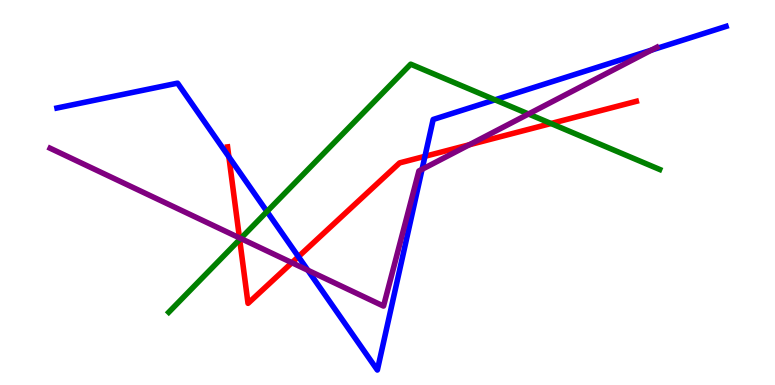[{'lines': ['blue', 'red'], 'intersections': [{'x': 2.95, 'y': 5.93}, {'x': 3.85, 'y': 3.33}, {'x': 5.48, 'y': 5.94}]}, {'lines': ['green', 'red'], 'intersections': [{'x': 3.09, 'y': 3.78}, {'x': 7.11, 'y': 6.79}]}, {'lines': ['purple', 'red'], 'intersections': [{'x': 3.09, 'y': 3.82}, {'x': 3.77, 'y': 3.18}, {'x': 6.06, 'y': 6.24}]}, {'lines': ['blue', 'green'], 'intersections': [{'x': 3.44, 'y': 4.51}, {'x': 6.39, 'y': 7.41}]}, {'lines': ['blue', 'purple'], 'intersections': [{'x': 3.97, 'y': 2.98}, {'x': 5.45, 'y': 5.6}, {'x': 8.4, 'y': 8.7}]}, {'lines': ['green', 'purple'], 'intersections': [{'x': 3.11, 'y': 3.81}, {'x': 6.82, 'y': 7.04}]}]